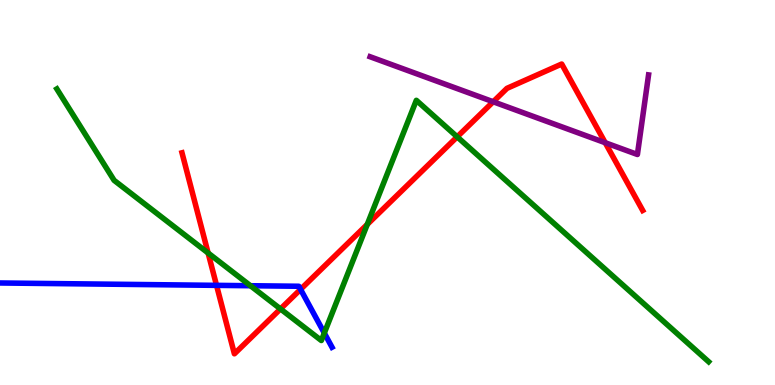[{'lines': ['blue', 'red'], 'intersections': [{'x': 2.79, 'y': 2.59}, {'x': 3.88, 'y': 2.48}]}, {'lines': ['green', 'red'], 'intersections': [{'x': 2.69, 'y': 3.43}, {'x': 3.62, 'y': 1.98}, {'x': 4.74, 'y': 4.17}, {'x': 5.9, 'y': 6.45}]}, {'lines': ['purple', 'red'], 'intersections': [{'x': 6.36, 'y': 7.36}, {'x': 7.81, 'y': 6.29}]}, {'lines': ['blue', 'green'], 'intersections': [{'x': 3.23, 'y': 2.58}, {'x': 4.18, 'y': 1.35}]}, {'lines': ['blue', 'purple'], 'intersections': []}, {'lines': ['green', 'purple'], 'intersections': []}]